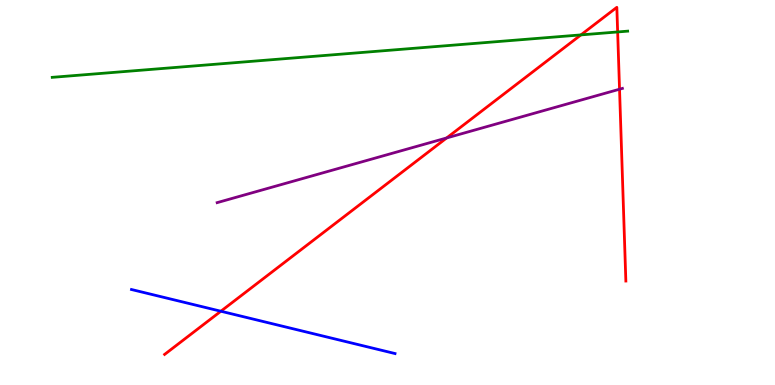[{'lines': ['blue', 'red'], 'intersections': [{'x': 2.85, 'y': 1.92}]}, {'lines': ['green', 'red'], 'intersections': [{'x': 7.5, 'y': 9.09}, {'x': 7.97, 'y': 9.17}]}, {'lines': ['purple', 'red'], 'intersections': [{'x': 5.76, 'y': 6.42}, {'x': 7.99, 'y': 7.68}]}, {'lines': ['blue', 'green'], 'intersections': []}, {'lines': ['blue', 'purple'], 'intersections': []}, {'lines': ['green', 'purple'], 'intersections': []}]